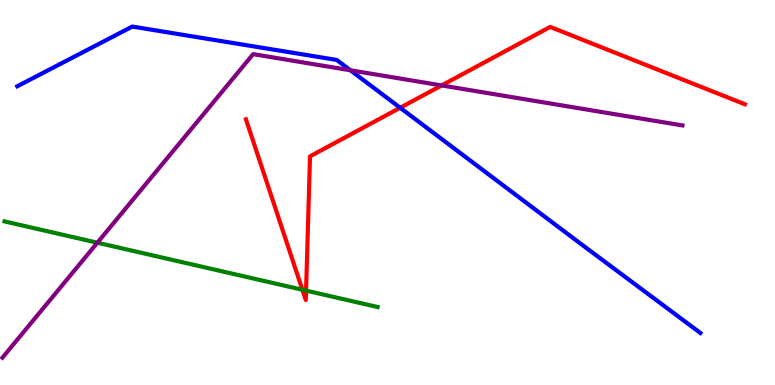[{'lines': ['blue', 'red'], 'intersections': [{'x': 5.16, 'y': 7.2}]}, {'lines': ['green', 'red'], 'intersections': [{'x': 3.9, 'y': 2.47}, {'x': 3.95, 'y': 2.45}]}, {'lines': ['purple', 'red'], 'intersections': [{'x': 5.7, 'y': 7.78}]}, {'lines': ['blue', 'green'], 'intersections': []}, {'lines': ['blue', 'purple'], 'intersections': [{'x': 4.52, 'y': 8.17}]}, {'lines': ['green', 'purple'], 'intersections': [{'x': 1.26, 'y': 3.7}]}]